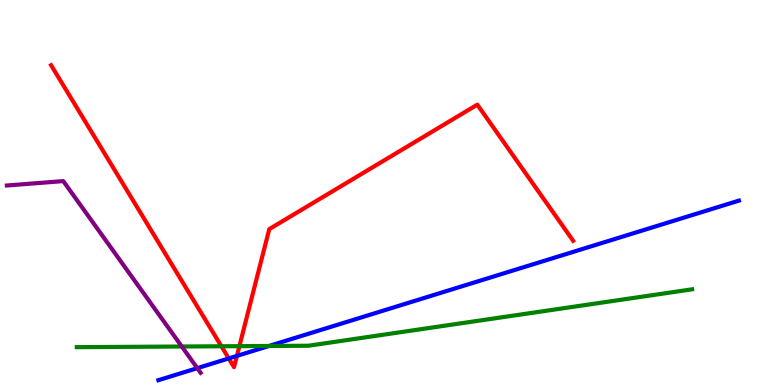[{'lines': ['blue', 'red'], 'intersections': [{'x': 2.95, 'y': 0.69}, {'x': 3.06, 'y': 0.756}]}, {'lines': ['green', 'red'], 'intersections': [{'x': 2.86, 'y': 1.01}, {'x': 3.09, 'y': 1.01}]}, {'lines': ['purple', 'red'], 'intersections': []}, {'lines': ['blue', 'green'], 'intersections': [{'x': 3.47, 'y': 1.01}]}, {'lines': ['blue', 'purple'], 'intersections': [{'x': 2.55, 'y': 0.438}]}, {'lines': ['green', 'purple'], 'intersections': [{'x': 2.35, 'y': 1.0}]}]